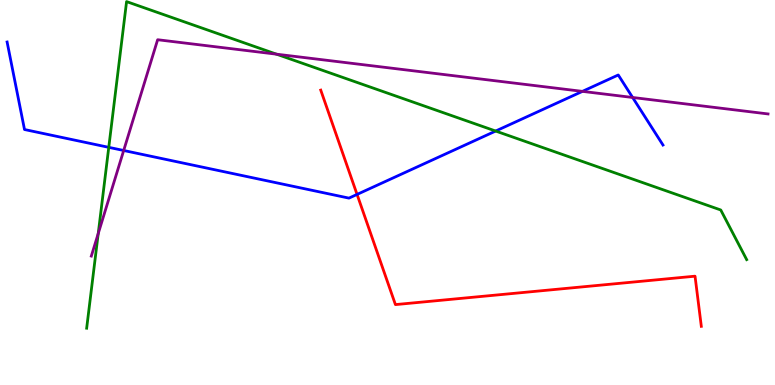[{'lines': ['blue', 'red'], 'intersections': [{'x': 4.61, 'y': 4.95}]}, {'lines': ['green', 'red'], 'intersections': []}, {'lines': ['purple', 'red'], 'intersections': []}, {'lines': ['blue', 'green'], 'intersections': [{'x': 1.4, 'y': 6.17}, {'x': 6.4, 'y': 6.6}]}, {'lines': ['blue', 'purple'], 'intersections': [{'x': 1.6, 'y': 6.09}, {'x': 7.52, 'y': 7.63}, {'x': 8.16, 'y': 7.47}]}, {'lines': ['green', 'purple'], 'intersections': [{'x': 1.27, 'y': 3.93}, {'x': 3.57, 'y': 8.59}]}]